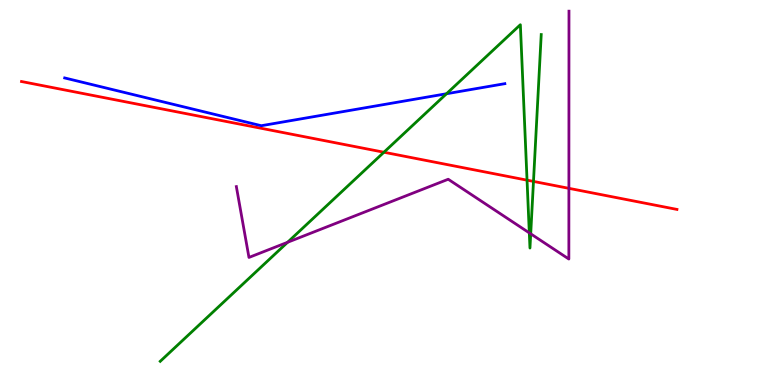[{'lines': ['blue', 'red'], 'intersections': []}, {'lines': ['green', 'red'], 'intersections': [{'x': 4.95, 'y': 6.05}, {'x': 6.8, 'y': 5.32}, {'x': 6.88, 'y': 5.29}]}, {'lines': ['purple', 'red'], 'intersections': [{'x': 7.34, 'y': 5.11}]}, {'lines': ['blue', 'green'], 'intersections': [{'x': 5.76, 'y': 7.57}]}, {'lines': ['blue', 'purple'], 'intersections': []}, {'lines': ['green', 'purple'], 'intersections': [{'x': 3.71, 'y': 3.71}, {'x': 6.83, 'y': 3.95}, {'x': 6.85, 'y': 3.93}]}]